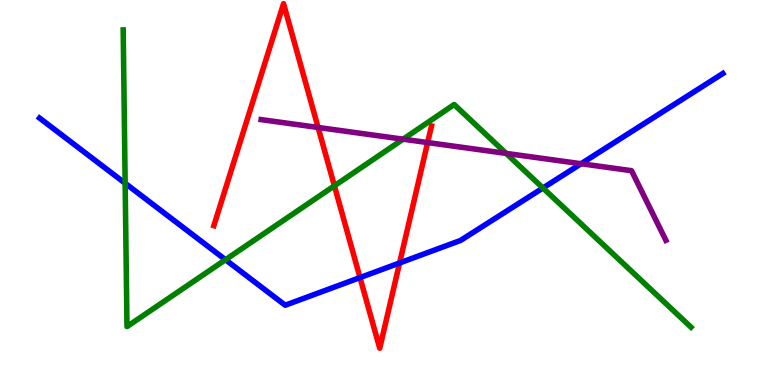[{'lines': ['blue', 'red'], 'intersections': [{'x': 4.65, 'y': 2.79}, {'x': 5.16, 'y': 3.17}]}, {'lines': ['green', 'red'], 'intersections': [{'x': 4.31, 'y': 5.17}]}, {'lines': ['purple', 'red'], 'intersections': [{'x': 4.1, 'y': 6.69}, {'x': 5.52, 'y': 6.3}]}, {'lines': ['blue', 'green'], 'intersections': [{'x': 1.61, 'y': 5.24}, {'x': 2.91, 'y': 3.25}, {'x': 7.01, 'y': 5.12}]}, {'lines': ['blue', 'purple'], 'intersections': [{'x': 7.5, 'y': 5.75}]}, {'lines': ['green', 'purple'], 'intersections': [{'x': 5.2, 'y': 6.38}, {'x': 6.53, 'y': 6.02}]}]